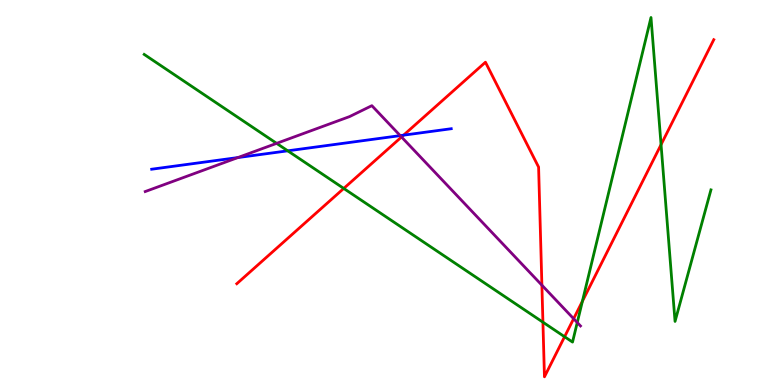[{'lines': ['blue', 'red'], 'intersections': [{'x': 5.21, 'y': 6.49}]}, {'lines': ['green', 'red'], 'intersections': [{'x': 4.44, 'y': 5.11}, {'x': 7.01, 'y': 1.63}, {'x': 7.28, 'y': 1.25}, {'x': 7.51, 'y': 2.17}, {'x': 8.53, 'y': 6.24}]}, {'lines': ['purple', 'red'], 'intersections': [{'x': 5.18, 'y': 6.44}, {'x': 6.99, 'y': 2.59}, {'x': 7.4, 'y': 1.72}]}, {'lines': ['blue', 'green'], 'intersections': [{'x': 3.71, 'y': 6.08}]}, {'lines': ['blue', 'purple'], 'intersections': [{'x': 3.07, 'y': 5.91}, {'x': 5.16, 'y': 6.48}]}, {'lines': ['green', 'purple'], 'intersections': [{'x': 3.57, 'y': 6.28}, {'x': 7.45, 'y': 1.62}]}]